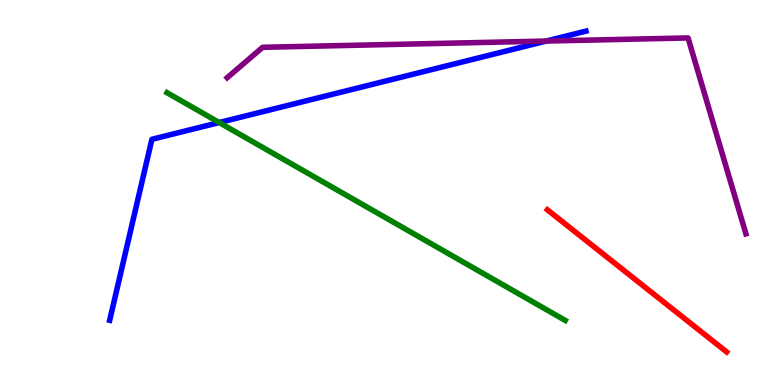[{'lines': ['blue', 'red'], 'intersections': []}, {'lines': ['green', 'red'], 'intersections': []}, {'lines': ['purple', 'red'], 'intersections': []}, {'lines': ['blue', 'green'], 'intersections': [{'x': 2.83, 'y': 6.82}]}, {'lines': ['blue', 'purple'], 'intersections': [{'x': 7.05, 'y': 8.93}]}, {'lines': ['green', 'purple'], 'intersections': []}]